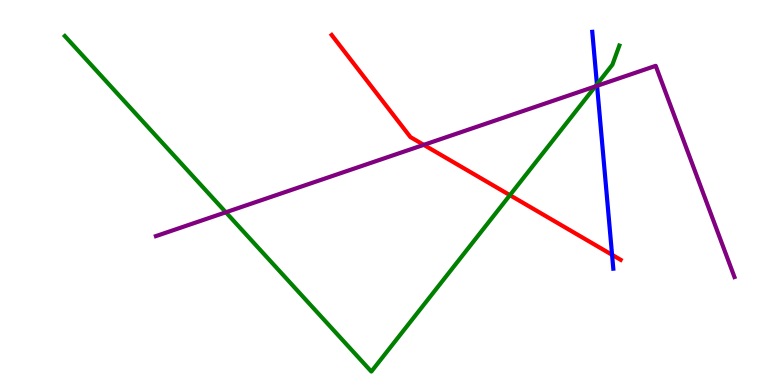[{'lines': ['blue', 'red'], 'intersections': [{'x': 7.9, 'y': 3.38}]}, {'lines': ['green', 'red'], 'intersections': [{'x': 6.58, 'y': 4.93}]}, {'lines': ['purple', 'red'], 'intersections': [{'x': 5.47, 'y': 6.24}]}, {'lines': ['blue', 'green'], 'intersections': [{'x': 7.7, 'y': 7.81}]}, {'lines': ['blue', 'purple'], 'intersections': [{'x': 7.7, 'y': 7.77}]}, {'lines': ['green', 'purple'], 'intersections': [{'x': 2.91, 'y': 4.49}, {'x': 7.68, 'y': 7.76}]}]